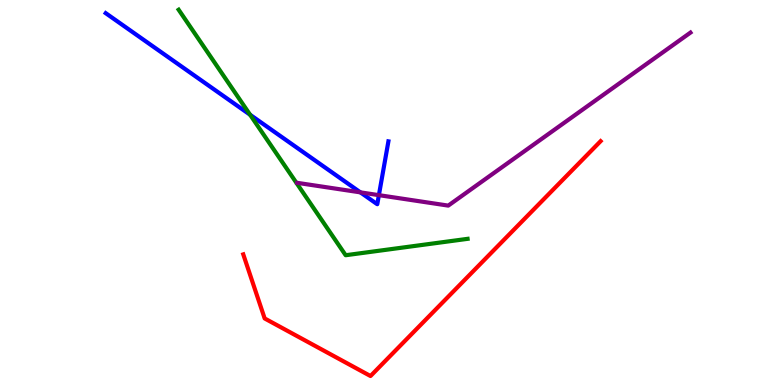[{'lines': ['blue', 'red'], 'intersections': []}, {'lines': ['green', 'red'], 'intersections': []}, {'lines': ['purple', 'red'], 'intersections': []}, {'lines': ['blue', 'green'], 'intersections': [{'x': 3.23, 'y': 7.02}]}, {'lines': ['blue', 'purple'], 'intersections': [{'x': 4.65, 'y': 5.0}, {'x': 4.89, 'y': 4.93}]}, {'lines': ['green', 'purple'], 'intersections': []}]